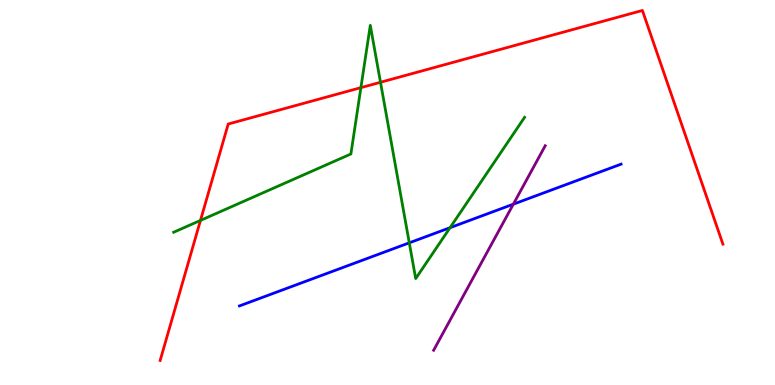[{'lines': ['blue', 'red'], 'intersections': []}, {'lines': ['green', 'red'], 'intersections': [{'x': 2.59, 'y': 4.27}, {'x': 4.66, 'y': 7.72}, {'x': 4.91, 'y': 7.86}]}, {'lines': ['purple', 'red'], 'intersections': []}, {'lines': ['blue', 'green'], 'intersections': [{'x': 5.28, 'y': 3.69}, {'x': 5.81, 'y': 4.09}]}, {'lines': ['blue', 'purple'], 'intersections': [{'x': 6.62, 'y': 4.7}]}, {'lines': ['green', 'purple'], 'intersections': []}]